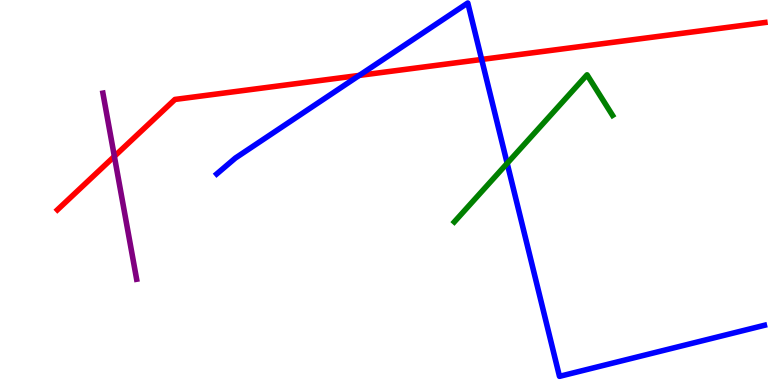[{'lines': ['blue', 'red'], 'intersections': [{'x': 4.64, 'y': 8.04}, {'x': 6.21, 'y': 8.46}]}, {'lines': ['green', 'red'], 'intersections': []}, {'lines': ['purple', 'red'], 'intersections': [{'x': 1.48, 'y': 5.94}]}, {'lines': ['blue', 'green'], 'intersections': [{'x': 6.54, 'y': 5.76}]}, {'lines': ['blue', 'purple'], 'intersections': []}, {'lines': ['green', 'purple'], 'intersections': []}]